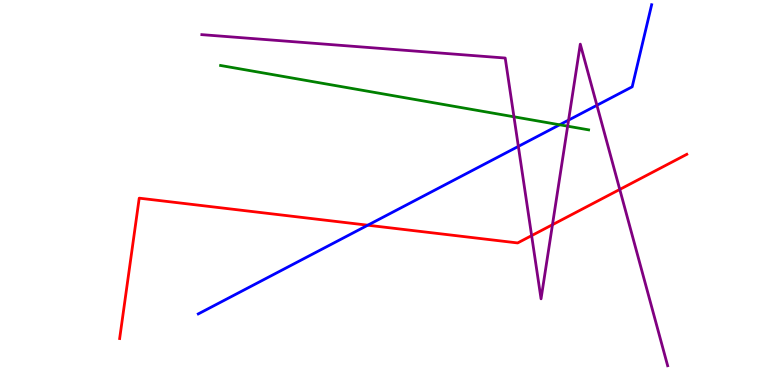[{'lines': ['blue', 'red'], 'intersections': [{'x': 4.75, 'y': 4.15}]}, {'lines': ['green', 'red'], 'intersections': []}, {'lines': ['purple', 'red'], 'intersections': [{'x': 6.86, 'y': 3.88}, {'x': 7.13, 'y': 4.16}, {'x': 8.0, 'y': 5.08}]}, {'lines': ['blue', 'green'], 'intersections': [{'x': 7.22, 'y': 6.76}]}, {'lines': ['blue', 'purple'], 'intersections': [{'x': 6.69, 'y': 6.2}, {'x': 7.34, 'y': 6.88}, {'x': 7.7, 'y': 7.27}]}, {'lines': ['green', 'purple'], 'intersections': [{'x': 6.63, 'y': 6.97}, {'x': 7.32, 'y': 6.72}]}]